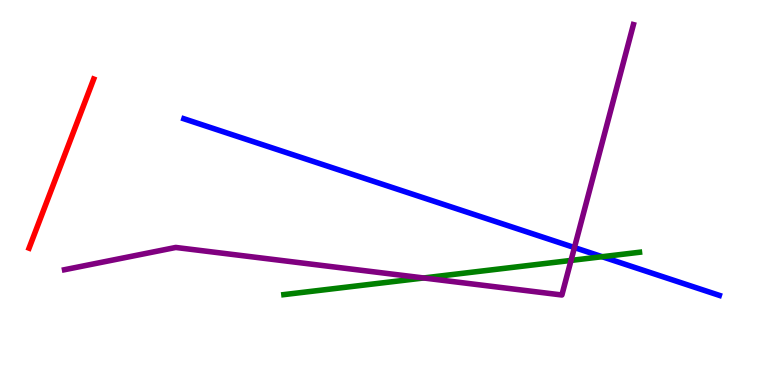[{'lines': ['blue', 'red'], 'intersections': []}, {'lines': ['green', 'red'], 'intersections': []}, {'lines': ['purple', 'red'], 'intersections': []}, {'lines': ['blue', 'green'], 'intersections': [{'x': 7.77, 'y': 3.33}]}, {'lines': ['blue', 'purple'], 'intersections': [{'x': 7.41, 'y': 3.57}]}, {'lines': ['green', 'purple'], 'intersections': [{'x': 5.47, 'y': 2.78}, {'x': 7.37, 'y': 3.24}]}]